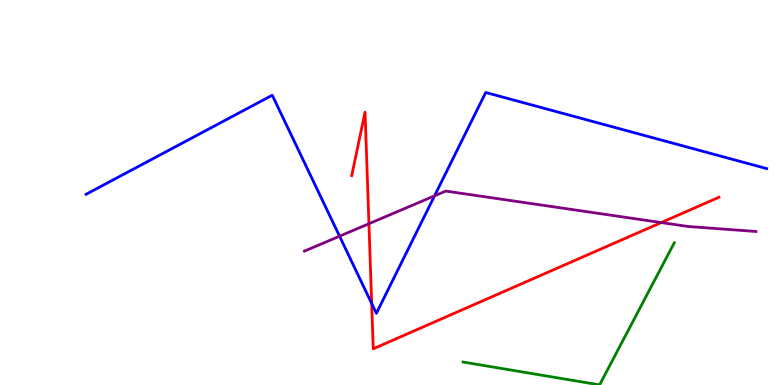[{'lines': ['blue', 'red'], 'intersections': [{'x': 4.8, 'y': 2.12}]}, {'lines': ['green', 'red'], 'intersections': []}, {'lines': ['purple', 'red'], 'intersections': [{'x': 4.76, 'y': 4.19}, {'x': 8.53, 'y': 4.22}]}, {'lines': ['blue', 'green'], 'intersections': []}, {'lines': ['blue', 'purple'], 'intersections': [{'x': 4.38, 'y': 3.86}, {'x': 5.61, 'y': 4.91}]}, {'lines': ['green', 'purple'], 'intersections': []}]